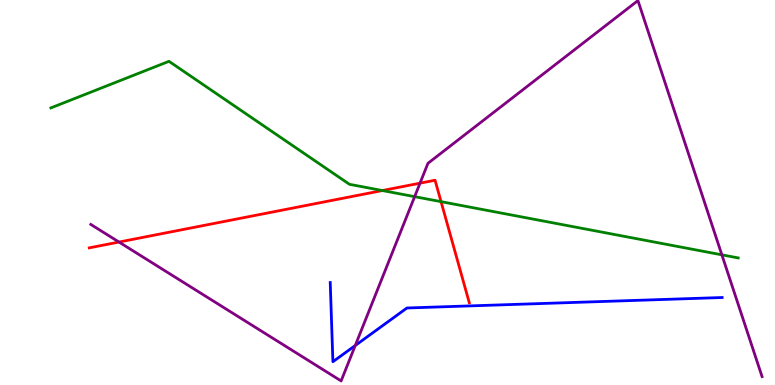[{'lines': ['blue', 'red'], 'intersections': []}, {'lines': ['green', 'red'], 'intersections': [{'x': 4.93, 'y': 5.05}, {'x': 5.69, 'y': 4.76}]}, {'lines': ['purple', 'red'], 'intersections': [{'x': 1.54, 'y': 3.71}, {'x': 5.42, 'y': 5.24}]}, {'lines': ['blue', 'green'], 'intersections': []}, {'lines': ['blue', 'purple'], 'intersections': [{'x': 4.58, 'y': 1.03}]}, {'lines': ['green', 'purple'], 'intersections': [{'x': 5.35, 'y': 4.89}, {'x': 9.31, 'y': 3.38}]}]